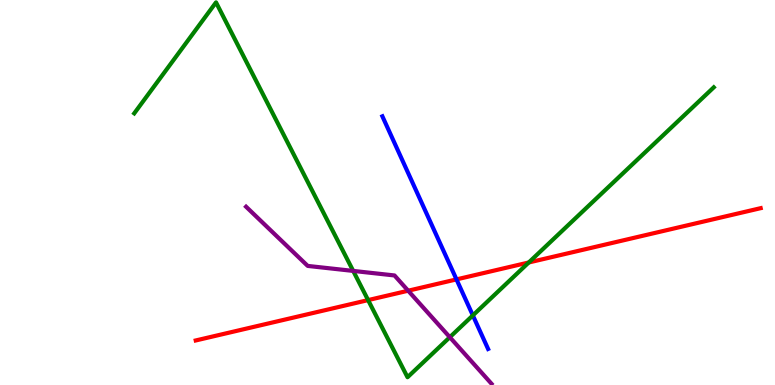[{'lines': ['blue', 'red'], 'intersections': [{'x': 5.89, 'y': 2.74}]}, {'lines': ['green', 'red'], 'intersections': [{'x': 4.75, 'y': 2.21}, {'x': 6.82, 'y': 3.18}]}, {'lines': ['purple', 'red'], 'intersections': [{'x': 5.27, 'y': 2.45}]}, {'lines': ['blue', 'green'], 'intersections': [{'x': 6.1, 'y': 1.81}]}, {'lines': ['blue', 'purple'], 'intersections': []}, {'lines': ['green', 'purple'], 'intersections': [{'x': 4.56, 'y': 2.96}, {'x': 5.8, 'y': 1.24}]}]